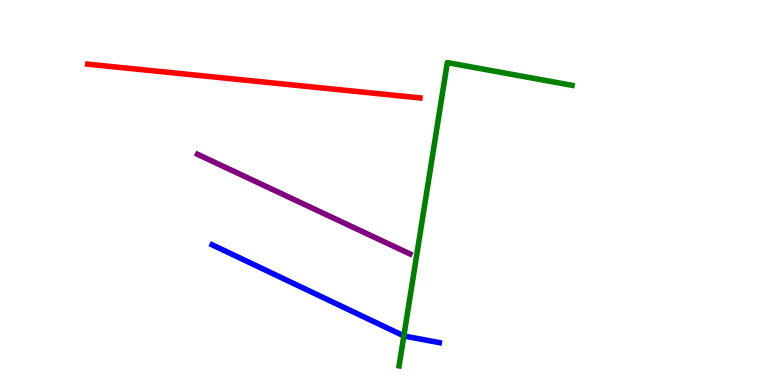[{'lines': ['blue', 'red'], 'intersections': []}, {'lines': ['green', 'red'], 'intersections': []}, {'lines': ['purple', 'red'], 'intersections': []}, {'lines': ['blue', 'green'], 'intersections': [{'x': 5.21, 'y': 1.28}]}, {'lines': ['blue', 'purple'], 'intersections': []}, {'lines': ['green', 'purple'], 'intersections': []}]